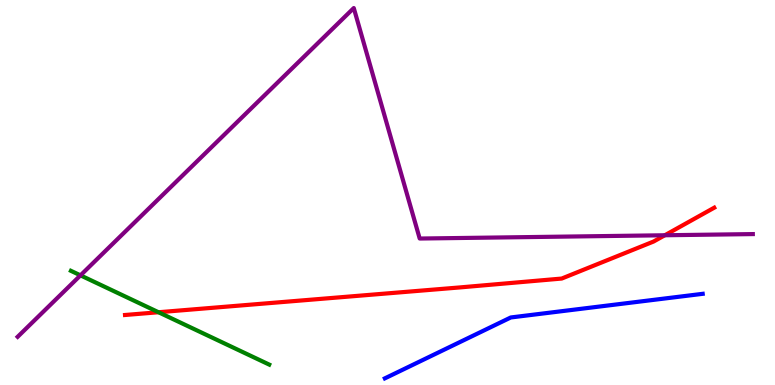[{'lines': ['blue', 'red'], 'intersections': []}, {'lines': ['green', 'red'], 'intersections': [{'x': 2.05, 'y': 1.89}]}, {'lines': ['purple', 'red'], 'intersections': [{'x': 8.58, 'y': 3.89}]}, {'lines': ['blue', 'green'], 'intersections': []}, {'lines': ['blue', 'purple'], 'intersections': []}, {'lines': ['green', 'purple'], 'intersections': [{'x': 1.04, 'y': 2.85}]}]